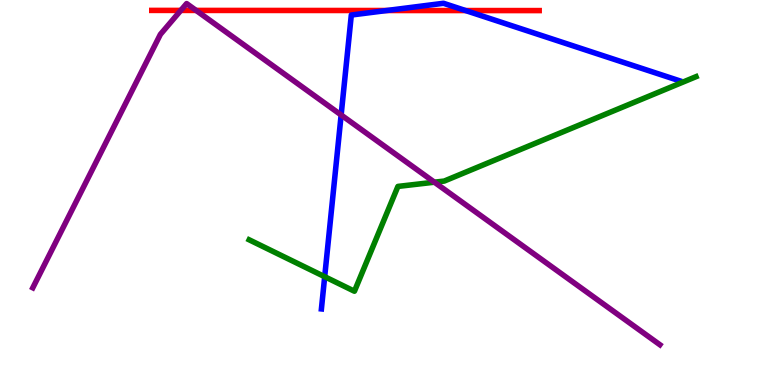[{'lines': ['blue', 'red'], 'intersections': [{'x': 4.99, 'y': 9.73}, {'x': 6.01, 'y': 9.73}]}, {'lines': ['green', 'red'], 'intersections': []}, {'lines': ['purple', 'red'], 'intersections': [{'x': 2.33, 'y': 9.73}, {'x': 2.53, 'y': 9.73}]}, {'lines': ['blue', 'green'], 'intersections': [{'x': 4.19, 'y': 2.81}]}, {'lines': ['blue', 'purple'], 'intersections': [{'x': 4.4, 'y': 7.01}]}, {'lines': ['green', 'purple'], 'intersections': [{'x': 5.61, 'y': 5.27}]}]